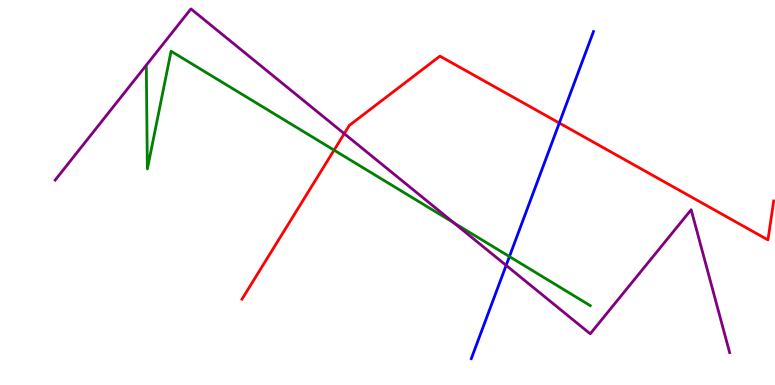[{'lines': ['blue', 'red'], 'intersections': [{'x': 7.22, 'y': 6.8}]}, {'lines': ['green', 'red'], 'intersections': [{'x': 4.31, 'y': 6.1}]}, {'lines': ['purple', 'red'], 'intersections': [{'x': 4.44, 'y': 6.53}]}, {'lines': ['blue', 'green'], 'intersections': [{'x': 6.57, 'y': 3.34}]}, {'lines': ['blue', 'purple'], 'intersections': [{'x': 6.53, 'y': 3.11}]}, {'lines': ['green', 'purple'], 'intersections': [{'x': 5.86, 'y': 4.21}]}]